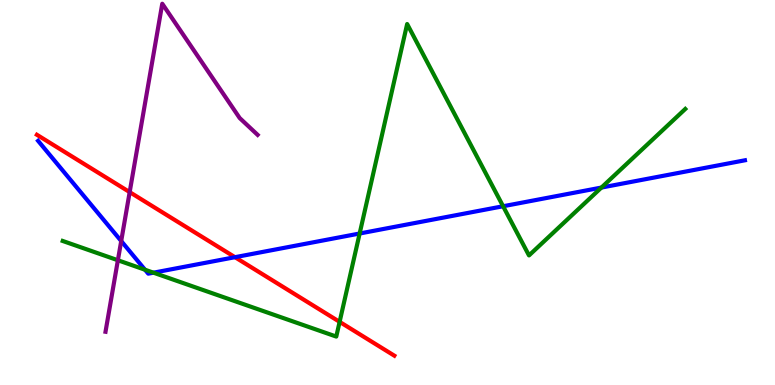[{'lines': ['blue', 'red'], 'intersections': [{'x': 3.03, 'y': 3.32}]}, {'lines': ['green', 'red'], 'intersections': [{'x': 4.38, 'y': 1.64}]}, {'lines': ['purple', 'red'], 'intersections': [{'x': 1.67, 'y': 5.01}]}, {'lines': ['blue', 'green'], 'intersections': [{'x': 1.87, 'y': 2.99}, {'x': 1.98, 'y': 2.92}, {'x': 4.64, 'y': 3.93}, {'x': 6.49, 'y': 4.64}, {'x': 7.76, 'y': 5.13}]}, {'lines': ['blue', 'purple'], 'intersections': [{'x': 1.56, 'y': 3.74}]}, {'lines': ['green', 'purple'], 'intersections': [{'x': 1.52, 'y': 3.24}]}]